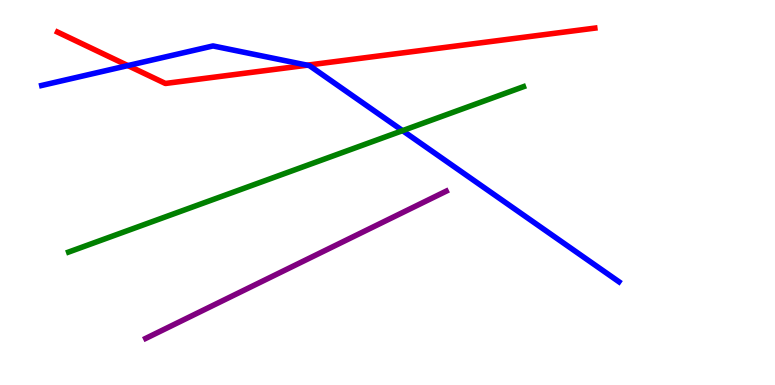[{'lines': ['blue', 'red'], 'intersections': [{'x': 1.65, 'y': 8.3}, {'x': 3.96, 'y': 8.31}]}, {'lines': ['green', 'red'], 'intersections': []}, {'lines': ['purple', 'red'], 'intersections': []}, {'lines': ['blue', 'green'], 'intersections': [{'x': 5.19, 'y': 6.61}]}, {'lines': ['blue', 'purple'], 'intersections': []}, {'lines': ['green', 'purple'], 'intersections': []}]